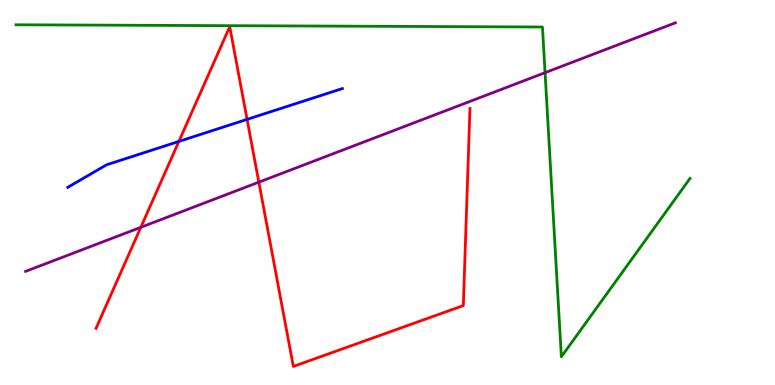[{'lines': ['blue', 'red'], 'intersections': [{'x': 2.31, 'y': 6.33}, {'x': 3.19, 'y': 6.9}]}, {'lines': ['green', 'red'], 'intersections': []}, {'lines': ['purple', 'red'], 'intersections': [{'x': 1.82, 'y': 4.1}, {'x': 3.34, 'y': 5.27}]}, {'lines': ['blue', 'green'], 'intersections': []}, {'lines': ['blue', 'purple'], 'intersections': []}, {'lines': ['green', 'purple'], 'intersections': [{'x': 7.03, 'y': 8.11}]}]